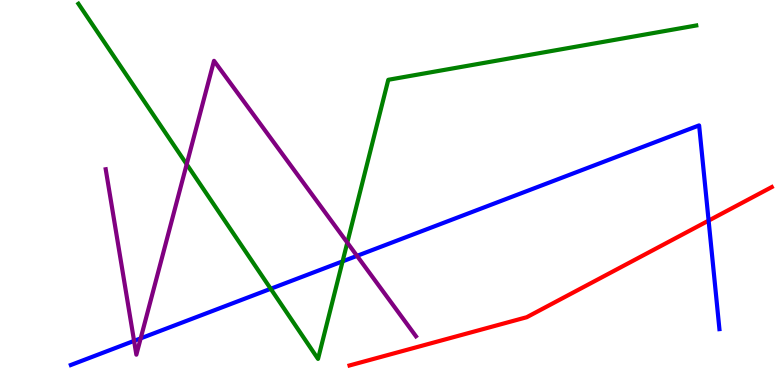[{'lines': ['blue', 'red'], 'intersections': [{'x': 9.14, 'y': 4.27}]}, {'lines': ['green', 'red'], 'intersections': []}, {'lines': ['purple', 'red'], 'intersections': []}, {'lines': ['blue', 'green'], 'intersections': [{'x': 3.49, 'y': 2.5}, {'x': 4.42, 'y': 3.21}]}, {'lines': ['blue', 'purple'], 'intersections': [{'x': 1.73, 'y': 1.15}, {'x': 1.82, 'y': 1.21}, {'x': 4.61, 'y': 3.35}]}, {'lines': ['green', 'purple'], 'intersections': [{'x': 2.41, 'y': 5.73}, {'x': 4.48, 'y': 3.7}]}]